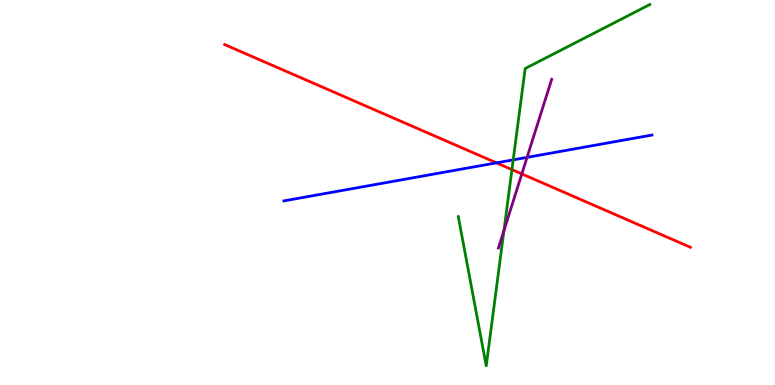[{'lines': ['blue', 'red'], 'intersections': [{'x': 6.41, 'y': 5.77}]}, {'lines': ['green', 'red'], 'intersections': [{'x': 6.61, 'y': 5.6}]}, {'lines': ['purple', 'red'], 'intersections': [{'x': 6.73, 'y': 5.48}]}, {'lines': ['blue', 'green'], 'intersections': [{'x': 6.62, 'y': 5.85}]}, {'lines': ['blue', 'purple'], 'intersections': [{'x': 6.8, 'y': 5.91}]}, {'lines': ['green', 'purple'], 'intersections': [{'x': 6.5, 'y': 4.01}]}]